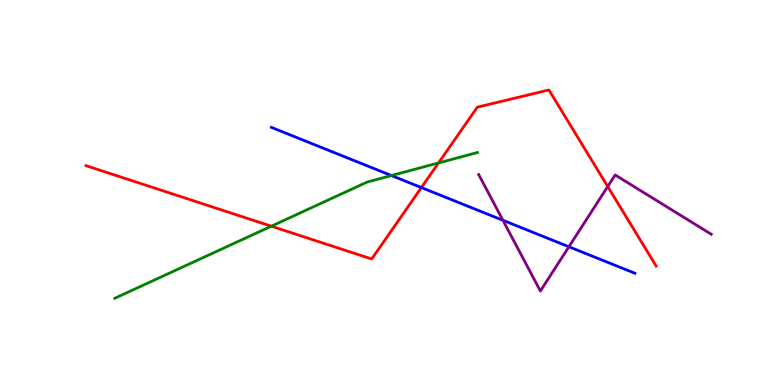[{'lines': ['blue', 'red'], 'intersections': [{'x': 5.44, 'y': 5.13}]}, {'lines': ['green', 'red'], 'intersections': [{'x': 3.5, 'y': 4.12}, {'x': 5.66, 'y': 5.77}]}, {'lines': ['purple', 'red'], 'intersections': [{'x': 7.84, 'y': 5.16}]}, {'lines': ['blue', 'green'], 'intersections': [{'x': 5.05, 'y': 5.44}]}, {'lines': ['blue', 'purple'], 'intersections': [{'x': 6.49, 'y': 4.28}, {'x': 7.34, 'y': 3.59}]}, {'lines': ['green', 'purple'], 'intersections': []}]